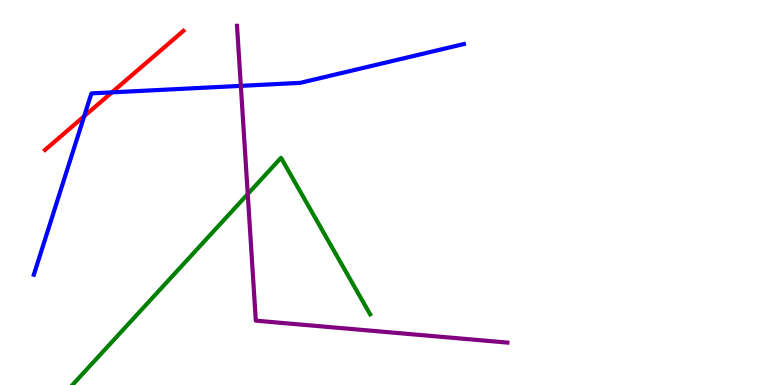[{'lines': ['blue', 'red'], 'intersections': [{'x': 1.09, 'y': 6.98}, {'x': 1.44, 'y': 7.6}]}, {'lines': ['green', 'red'], 'intersections': []}, {'lines': ['purple', 'red'], 'intersections': []}, {'lines': ['blue', 'green'], 'intersections': []}, {'lines': ['blue', 'purple'], 'intersections': [{'x': 3.11, 'y': 7.77}]}, {'lines': ['green', 'purple'], 'intersections': [{'x': 3.2, 'y': 4.96}]}]